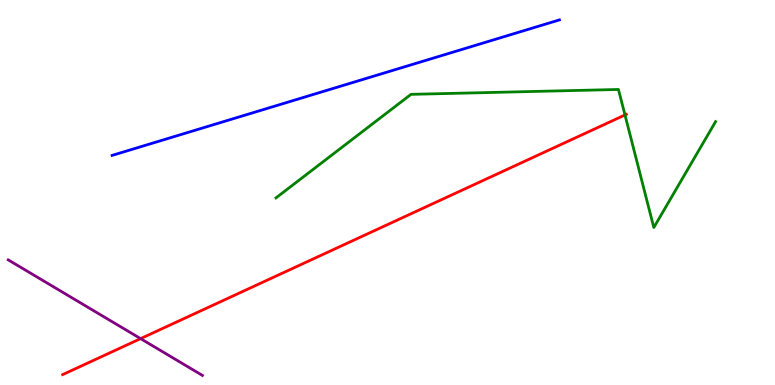[{'lines': ['blue', 'red'], 'intersections': []}, {'lines': ['green', 'red'], 'intersections': [{'x': 8.06, 'y': 7.01}]}, {'lines': ['purple', 'red'], 'intersections': [{'x': 1.81, 'y': 1.2}]}, {'lines': ['blue', 'green'], 'intersections': []}, {'lines': ['blue', 'purple'], 'intersections': []}, {'lines': ['green', 'purple'], 'intersections': []}]